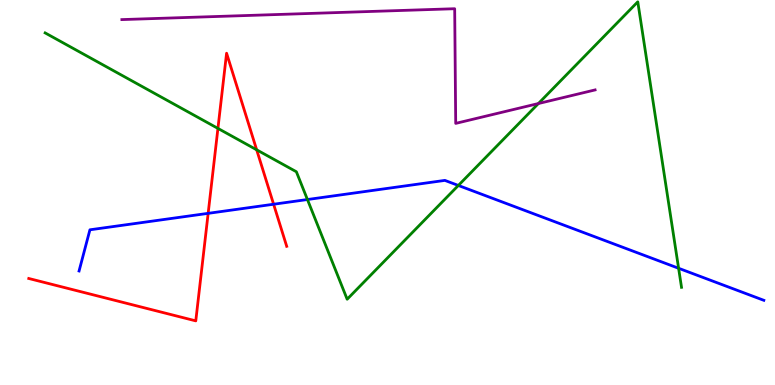[{'lines': ['blue', 'red'], 'intersections': [{'x': 2.69, 'y': 4.46}, {'x': 3.53, 'y': 4.7}]}, {'lines': ['green', 'red'], 'intersections': [{'x': 2.81, 'y': 6.66}, {'x': 3.31, 'y': 6.11}]}, {'lines': ['purple', 'red'], 'intersections': []}, {'lines': ['blue', 'green'], 'intersections': [{'x': 3.97, 'y': 4.82}, {'x': 5.91, 'y': 5.18}, {'x': 8.76, 'y': 3.03}]}, {'lines': ['blue', 'purple'], 'intersections': []}, {'lines': ['green', 'purple'], 'intersections': [{'x': 6.95, 'y': 7.31}]}]